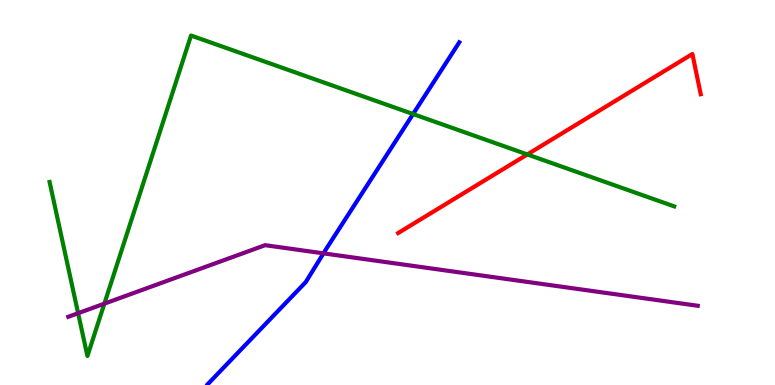[{'lines': ['blue', 'red'], 'intersections': []}, {'lines': ['green', 'red'], 'intersections': [{'x': 6.8, 'y': 5.99}]}, {'lines': ['purple', 'red'], 'intersections': []}, {'lines': ['blue', 'green'], 'intersections': [{'x': 5.33, 'y': 7.04}]}, {'lines': ['blue', 'purple'], 'intersections': [{'x': 4.17, 'y': 3.42}]}, {'lines': ['green', 'purple'], 'intersections': [{'x': 1.01, 'y': 1.86}, {'x': 1.35, 'y': 2.11}]}]